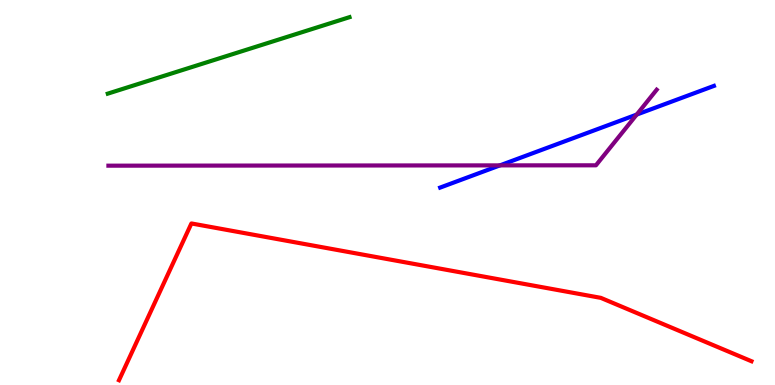[{'lines': ['blue', 'red'], 'intersections': []}, {'lines': ['green', 'red'], 'intersections': []}, {'lines': ['purple', 'red'], 'intersections': []}, {'lines': ['blue', 'green'], 'intersections': []}, {'lines': ['blue', 'purple'], 'intersections': [{'x': 6.45, 'y': 5.7}, {'x': 8.22, 'y': 7.02}]}, {'lines': ['green', 'purple'], 'intersections': []}]